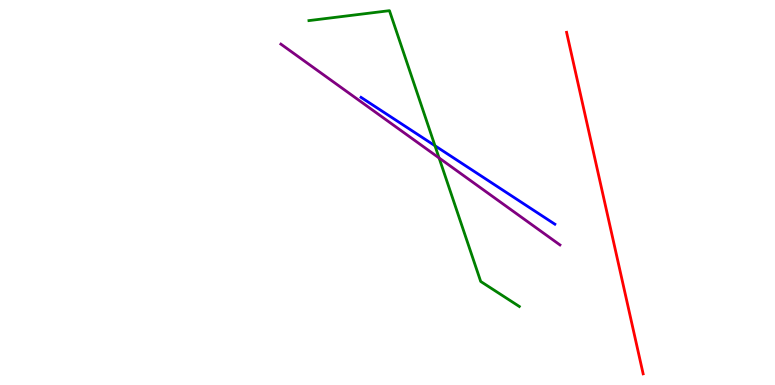[{'lines': ['blue', 'red'], 'intersections': []}, {'lines': ['green', 'red'], 'intersections': []}, {'lines': ['purple', 'red'], 'intersections': []}, {'lines': ['blue', 'green'], 'intersections': [{'x': 5.61, 'y': 6.21}]}, {'lines': ['blue', 'purple'], 'intersections': []}, {'lines': ['green', 'purple'], 'intersections': [{'x': 5.67, 'y': 5.9}]}]